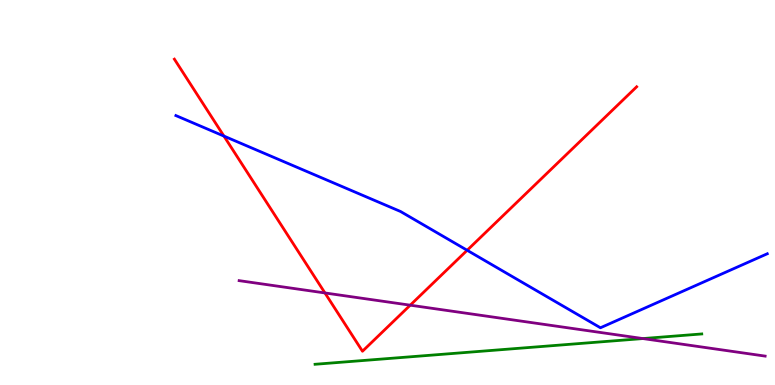[{'lines': ['blue', 'red'], 'intersections': [{'x': 2.89, 'y': 6.47}, {'x': 6.03, 'y': 3.5}]}, {'lines': ['green', 'red'], 'intersections': []}, {'lines': ['purple', 'red'], 'intersections': [{'x': 4.19, 'y': 2.39}, {'x': 5.29, 'y': 2.07}]}, {'lines': ['blue', 'green'], 'intersections': []}, {'lines': ['blue', 'purple'], 'intersections': []}, {'lines': ['green', 'purple'], 'intersections': [{'x': 8.3, 'y': 1.21}]}]